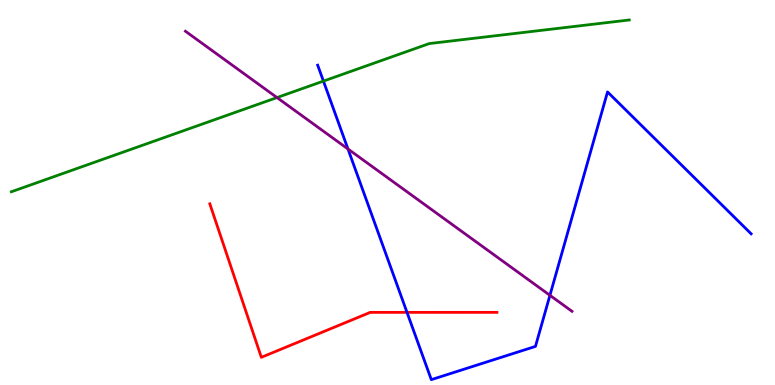[{'lines': ['blue', 'red'], 'intersections': [{'x': 5.25, 'y': 1.89}]}, {'lines': ['green', 'red'], 'intersections': []}, {'lines': ['purple', 'red'], 'intersections': []}, {'lines': ['blue', 'green'], 'intersections': [{'x': 4.17, 'y': 7.89}]}, {'lines': ['blue', 'purple'], 'intersections': [{'x': 4.49, 'y': 6.13}, {'x': 7.1, 'y': 2.33}]}, {'lines': ['green', 'purple'], 'intersections': [{'x': 3.57, 'y': 7.47}]}]